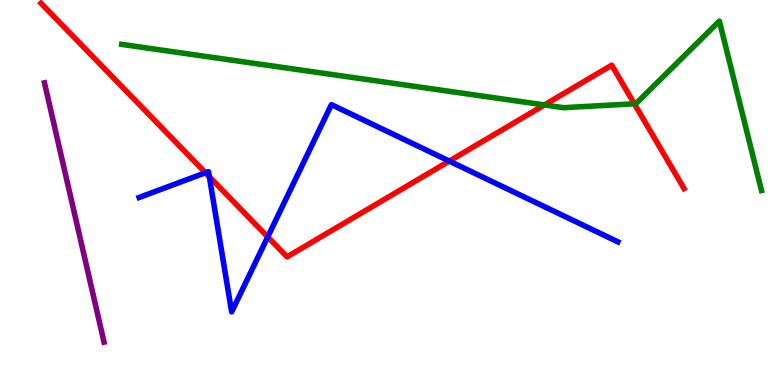[{'lines': ['blue', 'red'], 'intersections': [{'x': 2.65, 'y': 5.51}, {'x': 2.7, 'y': 5.41}, {'x': 3.45, 'y': 3.85}, {'x': 5.8, 'y': 5.82}]}, {'lines': ['green', 'red'], 'intersections': [{'x': 7.02, 'y': 7.27}, {'x': 8.19, 'y': 7.3}]}, {'lines': ['purple', 'red'], 'intersections': []}, {'lines': ['blue', 'green'], 'intersections': []}, {'lines': ['blue', 'purple'], 'intersections': []}, {'lines': ['green', 'purple'], 'intersections': []}]